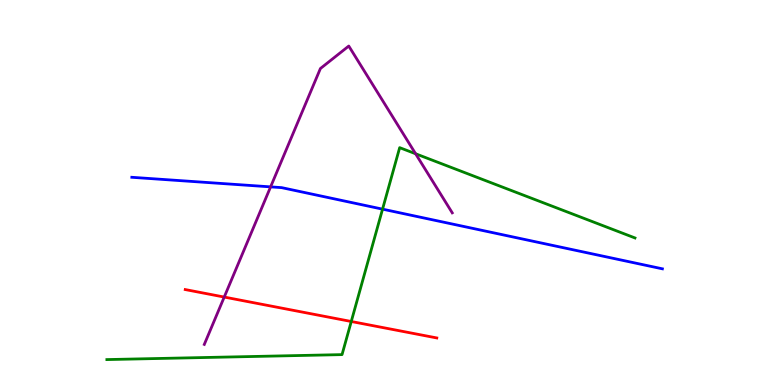[{'lines': ['blue', 'red'], 'intersections': []}, {'lines': ['green', 'red'], 'intersections': [{'x': 4.53, 'y': 1.65}]}, {'lines': ['purple', 'red'], 'intersections': [{'x': 2.89, 'y': 2.28}]}, {'lines': ['blue', 'green'], 'intersections': [{'x': 4.94, 'y': 4.57}]}, {'lines': ['blue', 'purple'], 'intersections': [{'x': 3.49, 'y': 5.15}]}, {'lines': ['green', 'purple'], 'intersections': [{'x': 5.36, 'y': 6.01}]}]